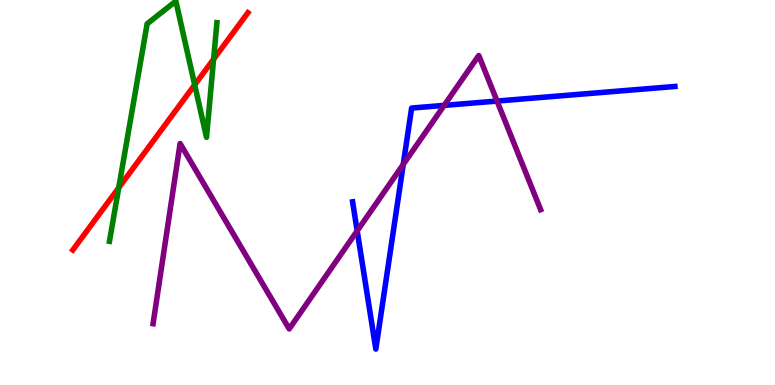[{'lines': ['blue', 'red'], 'intersections': []}, {'lines': ['green', 'red'], 'intersections': [{'x': 1.53, 'y': 5.12}, {'x': 2.51, 'y': 7.8}, {'x': 2.76, 'y': 8.46}]}, {'lines': ['purple', 'red'], 'intersections': []}, {'lines': ['blue', 'green'], 'intersections': []}, {'lines': ['blue', 'purple'], 'intersections': [{'x': 4.61, 'y': 4.0}, {'x': 5.2, 'y': 5.73}, {'x': 5.73, 'y': 7.26}, {'x': 6.41, 'y': 7.38}]}, {'lines': ['green', 'purple'], 'intersections': []}]